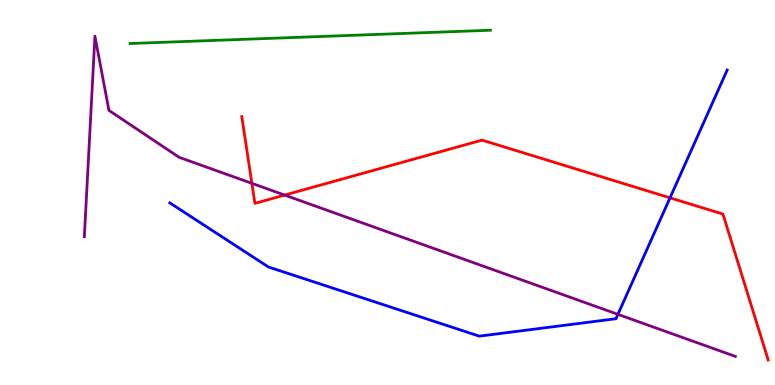[{'lines': ['blue', 'red'], 'intersections': [{'x': 8.65, 'y': 4.86}]}, {'lines': ['green', 'red'], 'intersections': []}, {'lines': ['purple', 'red'], 'intersections': [{'x': 3.25, 'y': 5.24}, {'x': 3.67, 'y': 4.93}]}, {'lines': ['blue', 'green'], 'intersections': []}, {'lines': ['blue', 'purple'], 'intersections': [{'x': 7.97, 'y': 1.83}]}, {'lines': ['green', 'purple'], 'intersections': []}]